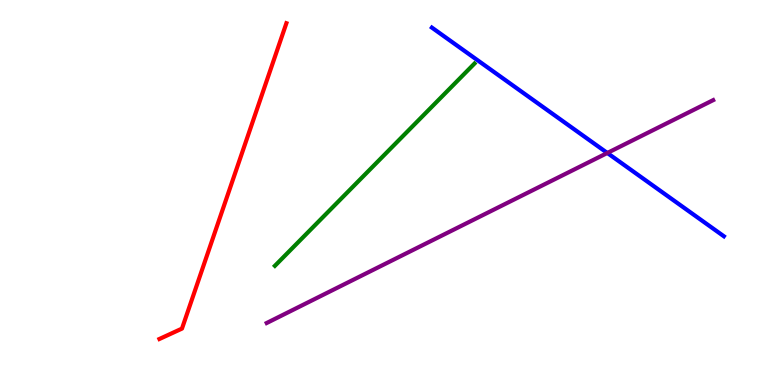[{'lines': ['blue', 'red'], 'intersections': []}, {'lines': ['green', 'red'], 'intersections': []}, {'lines': ['purple', 'red'], 'intersections': []}, {'lines': ['blue', 'green'], 'intersections': []}, {'lines': ['blue', 'purple'], 'intersections': [{'x': 7.84, 'y': 6.03}]}, {'lines': ['green', 'purple'], 'intersections': []}]